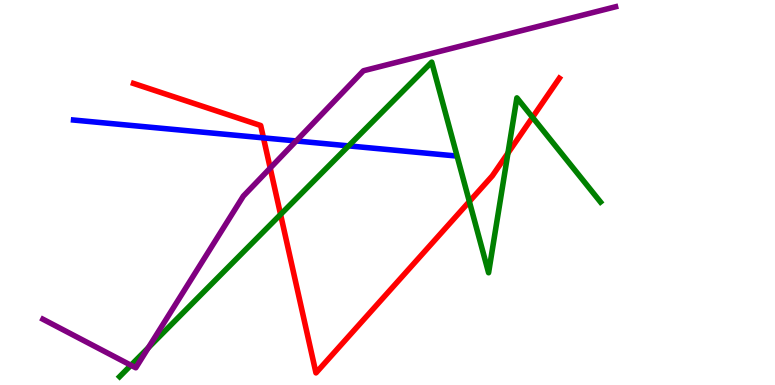[{'lines': ['blue', 'red'], 'intersections': [{'x': 3.4, 'y': 6.42}]}, {'lines': ['green', 'red'], 'intersections': [{'x': 3.62, 'y': 4.43}, {'x': 6.06, 'y': 4.77}, {'x': 6.55, 'y': 6.02}, {'x': 6.87, 'y': 6.95}]}, {'lines': ['purple', 'red'], 'intersections': [{'x': 3.49, 'y': 5.63}]}, {'lines': ['blue', 'green'], 'intersections': [{'x': 4.5, 'y': 6.21}]}, {'lines': ['blue', 'purple'], 'intersections': [{'x': 3.82, 'y': 6.34}]}, {'lines': ['green', 'purple'], 'intersections': [{'x': 1.69, 'y': 0.513}, {'x': 1.91, 'y': 0.97}]}]